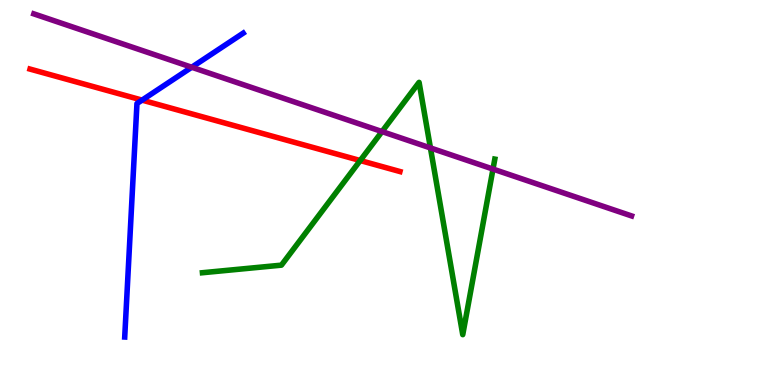[{'lines': ['blue', 'red'], 'intersections': [{'x': 1.83, 'y': 7.4}]}, {'lines': ['green', 'red'], 'intersections': [{'x': 4.65, 'y': 5.83}]}, {'lines': ['purple', 'red'], 'intersections': []}, {'lines': ['blue', 'green'], 'intersections': []}, {'lines': ['blue', 'purple'], 'intersections': [{'x': 2.47, 'y': 8.25}]}, {'lines': ['green', 'purple'], 'intersections': [{'x': 4.93, 'y': 6.58}, {'x': 5.55, 'y': 6.16}, {'x': 6.36, 'y': 5.61}]}]